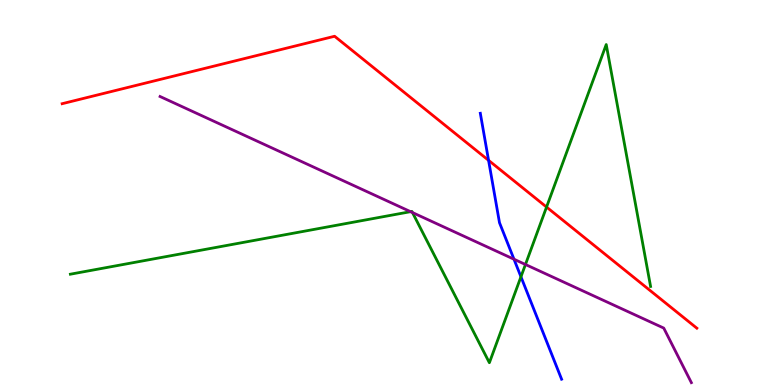[{'lines': ['blue', 'red'], 'intersections': [{'x': 6.3, 'y': 5.84}]}, {'lines': ['green', 'red'], 'intersections': [{'x': 7.05, 'y': 4.62}]}, {'lines': ['purple', 'red'], 'intersections': []}, {'lines': ['blue', 'green'], 'intersections': [{'x': 6.72, 'y': 2.81}]}, {'lines': ['blue', 'purple'], 'intersections': [{'x': 6.63, 'y': 3.27}]}, {'lines': ['green', 'purple'], 'intersections': [{'x': 5.3, 'y': 4.5}, {'x': 5.32, 'y': 4.48}, {'x': 6.78, 'y': 3.13}]}]